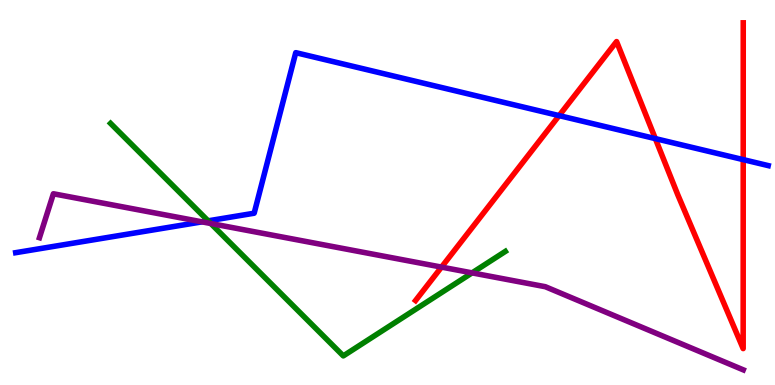[{'lines': ['blue', 'red'], 'intersections': [{'x': 7.21, 'y': 7.0}, {'x': 8.46, 'y': 6.4}, {'x': 9.59, 'y': 5.85}]}, {'lines': ['green', 'red'], 'intersections': []}, {'lines': ['purple', 'red'], 'intersections': [{'x': 5.7, 'y': 3.06}]}, {'lines': ['blue', 'green'], 'intersections': [{'x': 2.69, 'y': 4.26}]}, {'lines': ['blue', 'purple'], 'intersections': [{'x': 2.61, 'y': 4.24}]}, {'lines': ['green', 'purple'], 'intersections': [{'x': 2.72, 'y': 4.19}, {'x': 6.09, 'y': 2.91}]}]